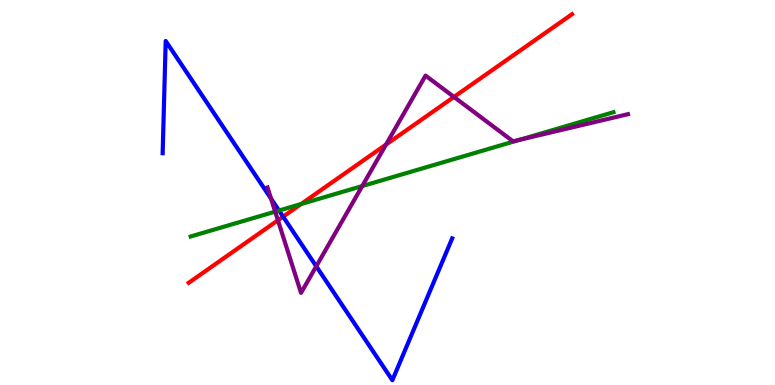[{'lines': ['blue', 'red'], 'intersections': [{'x': 3.65, 'y': 4.37}]}, {'lines': ['green', 'red'], 'intersections': [{'x': 3.89, 'y': 4.7}]}, {'lines': ['purple', 'red'], 'intersections': [{'x': 3.59, 'y': 4.28}, {'x': 4.98, 'y': 6.25}, {'x': 5.86, 'y': 7.48}]}, {'lines': ['blue', 'green'], 'intersections': [{'x': 3.6, 'y': 4.53}]}, {'lines': ['blue', 'purple'], 'intersections': [{'x': 3.5, 'y': 4.84}, {'x': 4.08, 'y': 3.08}]}, {'lines': ['green', 'purple'], 'intersections': [{'x': 3.55, 'y': 4.5}, {'x': 4.67, 'y': 5.17}, {'x': 6.7, 'y': 6.37}]}]